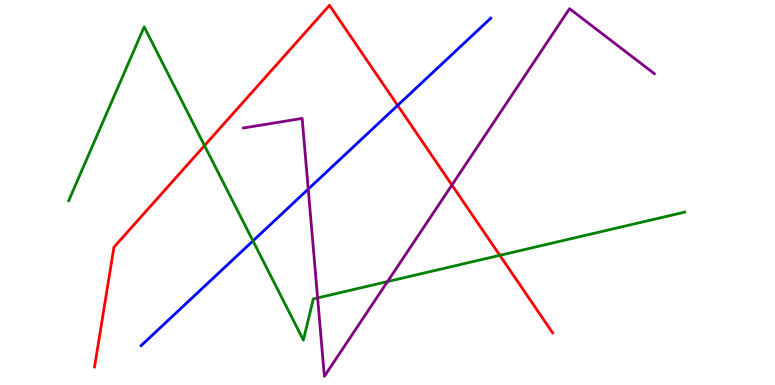[{'lines': ['blue', 'red'], 'intersections': [{'x': 5.13, 'y': 7.26}]}, {'lines': ['green', 'red'], 'intersections': [{'x': 2.64, 'y': 6.22}, {'x': 6.45, 'y': 3.37}]}, {'lines': ['purple', 'red'], 'intersections': [{'x': 5.83, 'y': 5.19}]}, {'lines': ['blue', 'green'], 'intersections': [{'x': 3.26, 'y': 3.74}]}, {'lines': ['blue', 'purple'], 'intersections': [{'x': 3.98, 'y': 5.09}]}, {'lines': ['green', 'purple'], 'intersections': [{'x': 4.1, 'y': 2.26}, {'x': 5.0, 'y': 2.69}]}]